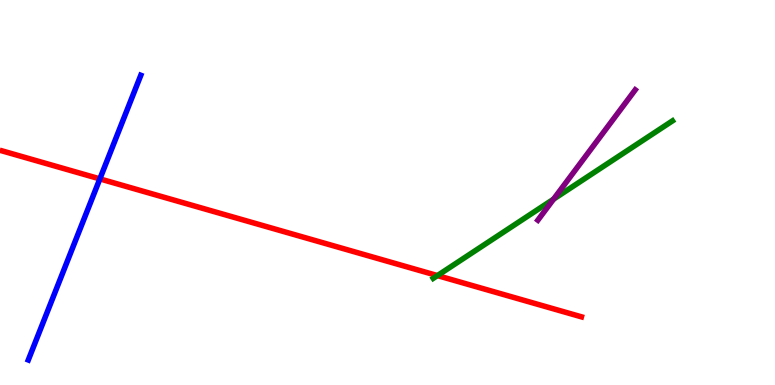[{'lines': ['blue', 'red'], 'intersections': [{'x': 1.29, 'y': 5.35}]}, {'lines': ['green', 'red'], 'intersections': [{'x': 5.64, 'y': 2.84}]}, {'lines': ['purple', 'red'], 'intersections': []}, {'lines': ['blue', 'green'], 'intersections': []}, {'lines': ['blue', 'purple'], 'intersections': []}, {'lines': ['green', 'purple'], 'intersections': [{'x': 7.14, 'y': 4.83}]}]